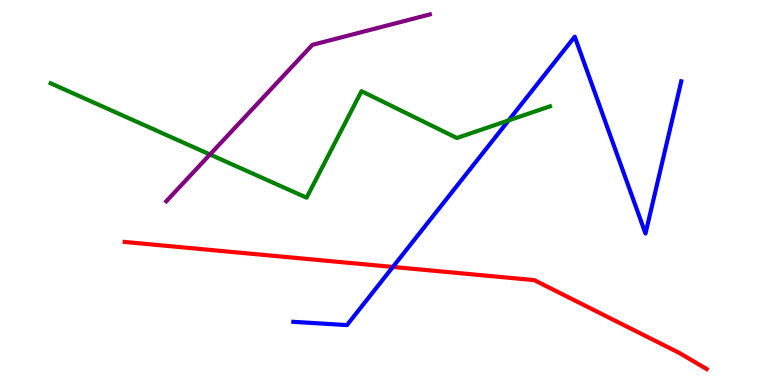[{'lines': ['blue', 'red'], 'intersections': [{'x': 5.07, 'y': 3.07}]}, {'lines': ['green', 'red'], 'intersections': []}, {'lines': ['purple', 'red'], 'intersections': []}, {'lines': ['blue', 'green'], 'intersections': [{'x': 6.56, 'y': 6.87}]}, {'lines': ['blue', 'purple'], 'intersections': []}, {'lines': ['green', 'purple'], 'intersections': [{'x': 2.71, 'y': 5.99}]}]